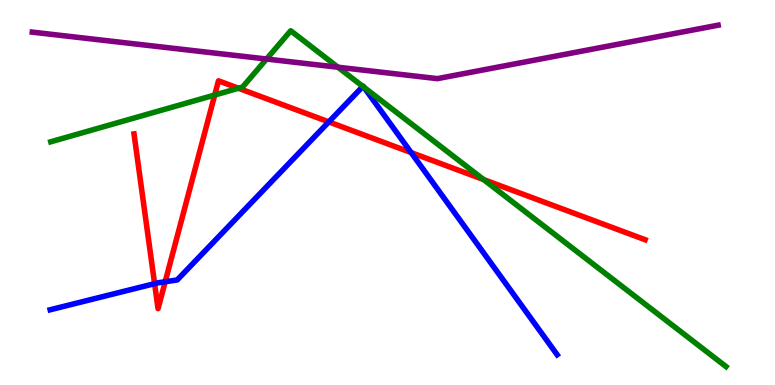[{'lines': ['blue', 'red'], 'intersections': [{'x': 1.99, 'y': 2.63}, {'x': 2.13, 'y': 2.68}, {'x': 4.24, 'y': 6.83}, {'x': 5.3, 'y': 6.04}]}, {'lines': ['green', 'red'], 'intersections': [{'x': 2.77, 'y': 7.53}, {'x': 3.08, 'y': 7.71}, {'x': 6.24, 'y': 5.34}]}, {'lines': ['purple', 'red'], 'intersections': []}, {'lines': ['blue', 'green'], 'intersections': [{'x': 4.68, 'y': 7.76}, {'x': 4.7, 'y': 7.73}]}, {'lines': ['blue', 'purple'], 'intersections': []}, {'lines': ['green', 'purple'], 'intersections': [{'x': 3.44, 'y': 8.47}, {'x': 4.36, 'y': 8.25}]}]